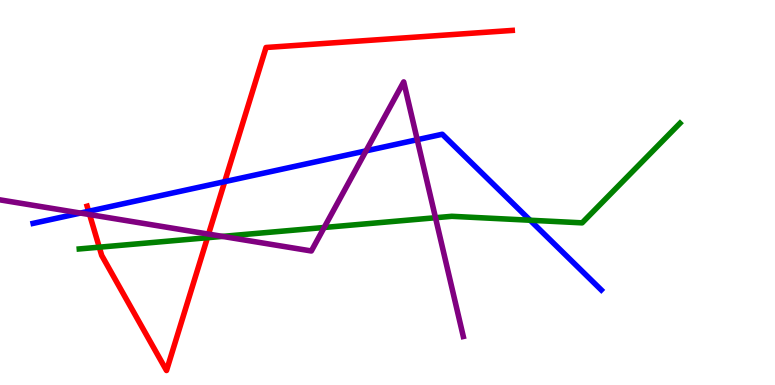[{'lines': ['blue', 'red'], 'intersections': [{'x': 1.14, 'y': 4.51}, {'x': 2.9, 'y': 5.28}]}, {'lines': ['green', 'red'], 'intersections': [{'x': 1.28, 'y': 3.58}, {'x': 2.68, 'y': 3.83}]}, {'lines': ['purple', 'red'], 'intersections': [{'x': 1.16, 'y': 4.43}, {'x': 2.69, 'y': 3.92}]}, {'lines': ['blue', 'green'], 'intersections': [{'x': 6.84, 'y': 4.28}]}, {'lines': ['blue', 'purple'], 'intersections': [{'x': 1.04, 'y': 4.47}, {'x': 4.72, 'y': 6.08}, {'x': 5.38, 'y': 6.37}]}, {'lines': ['green', 'purple'], 'intersections': [{'x': 2.87, 'y': 3.86}, {'x': 4.18, 'y': 4.09}, {'x': 5.62, 'y': 4.34}]}]